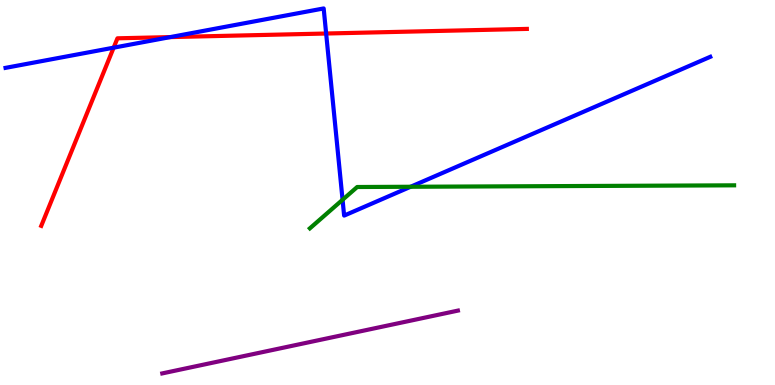[{'lines': ['blue', 'red'], 'intersections': [{'x': 1.47, 'y': 8.76}, {'x': 2.2, 'y': 9.04}, {'x': 4.21, 'y': 9.13}]}, {'lines': ['green', 'red'], 'intersections': []}, {'lines': ['purple', 'red'], 'intersections': []}, {'lines': ['blue', 'green'], 'intersections': [{'x': 4.42, 'y': 4.81}, {'x': 5.3, 'y': 5.15}]}, {'lines': ['blue', 'purple'], 'intersections': []}, {'lines': ['green', 'purple'], 'intersections': []}]